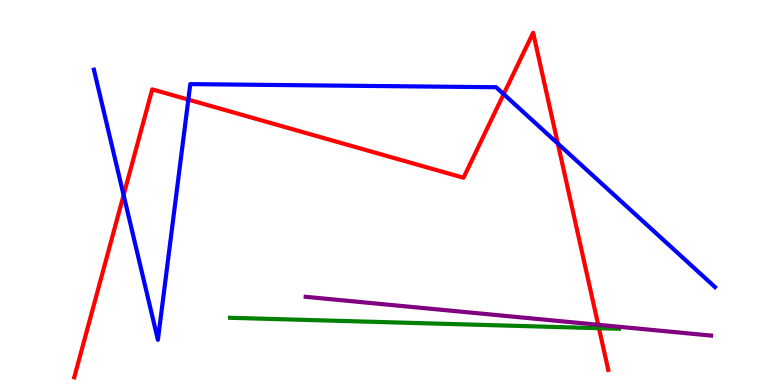[{'lines': ['blue', 'red'], 'intersections': [{'x': 1.6, 'y': 4.93}, {'x': 2.43, 'y': 7.41}, {'x': 6.5, 'y': 7.56}, {'x': 7.2, 'y': 6.27}]}, {'lines': ['green', 'red'], 'intersections': [{'x': 7.73, 'y': 1.48}]}, {'lines': ['purple', 'red'], 'intersections': [{'x': 7.72, 'y': 1.56}]}, {'lines': ['blue', 'green'], 'intersections': []}, {'lines': ['blue', 'purple'], 'intersections': []}, {'lines': ['green', 'purple'], 'intersections': []}]